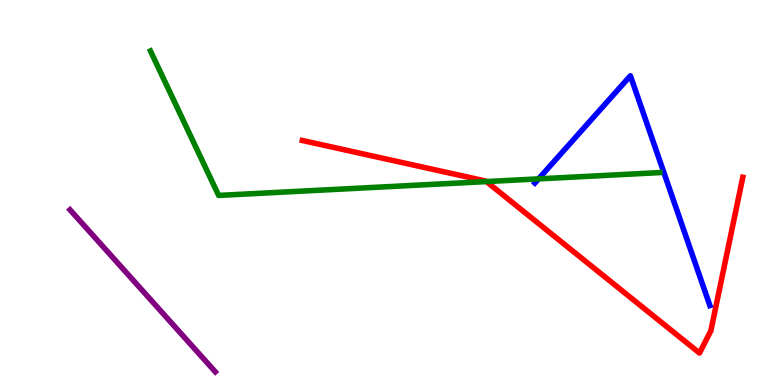[{'lines': ['blue', 'red'], 'intersections': []}, {'lines': ['green', 'red'], 'intersections': [{'x': 6.28, 'y': 5.28}]}, {'lines': ['purple', 'red'], 'intersections': []}, {'lines': ['blue', 'green'], 'intersections': [{'x': 6.95, 'y': 5.35}]}, {'lines': ['blue', 'purple'], 'intersections': []}, {'lines': ['green', 'purple'], 'intersections': []}]